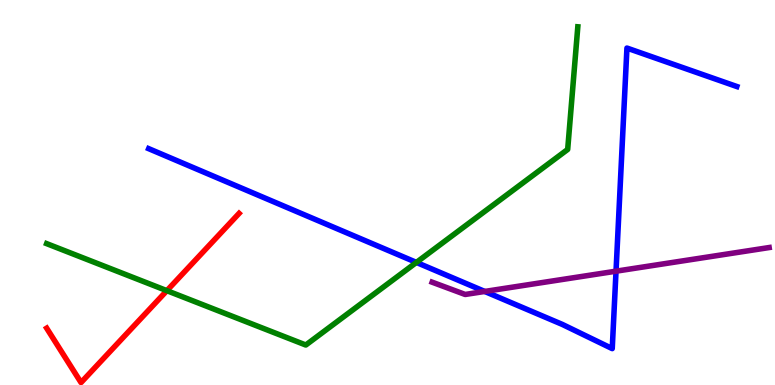[{'lines': ['blue', 'red'], 'intersections': []}, {'lines': ['green', 'red'], 'intersections': [{'x': 2.15, 'y': 2.45}]}, {'lines': ['purple', 'red'], 'intersections': []}, {'lines': ['blue', 'green'], 'intersections': [{'x': 5.37, 'y': 3.18}]}, {'lines': ['blue', 'purple'], 'intersections': [{'x': 6.25, 'y': 2.43}, {'x': 7.95, 'y': 2.96}]}, {'lines': ['green', 'purple'], 'intersections': []}]